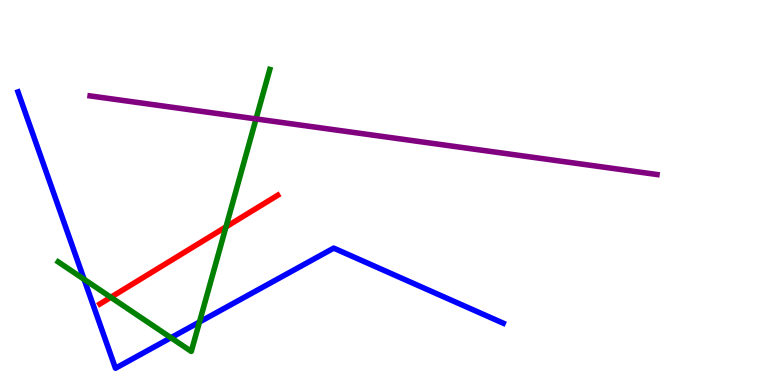[{'lines': ['blue', 'red'], 'intersections': []}, {'lines': ['green', 'red'], 'intersections': [{'x': 1.43, 'y': 2.28}, {'x': 2.92, 'y': 4.11}]}, {'lines': ['purple', 'red'], 'intersections': []}, {'lines': ['blue', 'green'], 'intersections': [{'x': 1.09, 'y': 2.75}, {'x': 2.21, 'y': 1.23}, {'x': 2.57, 'y': 1.64}]}, {'lines': ['blue', 'purple'], 'intersections': []}, {'lines': ['green', 'purple'], 'intersections': [{'x': 3.3, 'y': 6.91}]}]